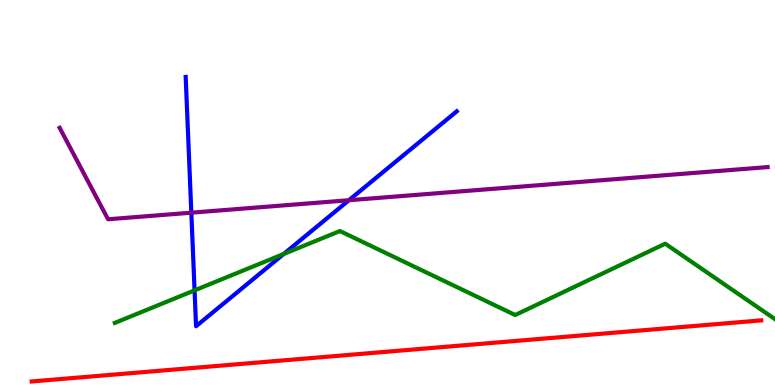[{'lines': ['blue', 'red'], 'intersections': []}, {'lines': ['green', 'red'], 'intersections': []}, {'lines': ['purple', 'red'], 'intersections': []}, {'lines': ['blue', 'green'], 'intersections': [{'x': 2.51, 'y': 2.46}, {'x': 3.66, 'y': 3.4}]}, {'lines': ['blue', 'purple'], 'intersections': [{'x': 2.47, 'y': 4.48}, {'x': 4.5, 'y': 4.8}]}, {'lines': ['green', 'purple'], 'intersections': []}]